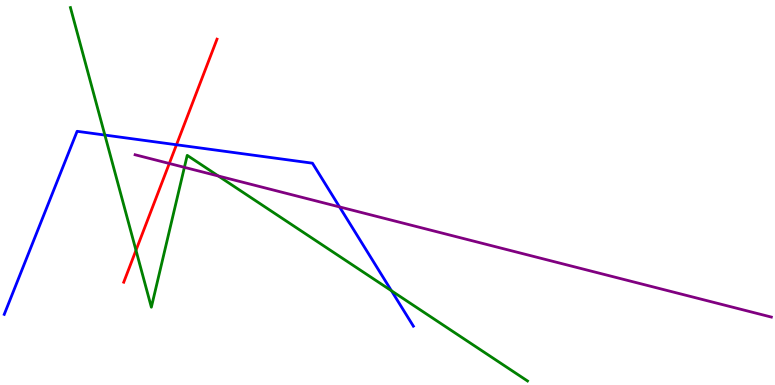[{'lines': ['blue', 'red'], 'intersections': [{'x': 2.28, 'y': 6.24}]}, {'lines': ['green', 'red'], 'intersections': [{'x': 1.75, 'y': 3.5}]}, {'lines': ['purple', 'red'], 'intersections': [{'x': 2.18, 'y': 5.75}]}, {'lines': ['blue', 'green'], 'intersections': [{'x': 1.35, 'y': 6.49}, {'x': 5.05, 'y': 2.45}]}, {'lines': ['blue', 'purple'], 'intersections': [{'x': 4.38, 'y': 4.63}]}, {'lines': ['green', 'purple'], 'intersections': [{'x': 2.38, 'y': 5.65}, {'x': 2.82, 'y': 5.43}]}]